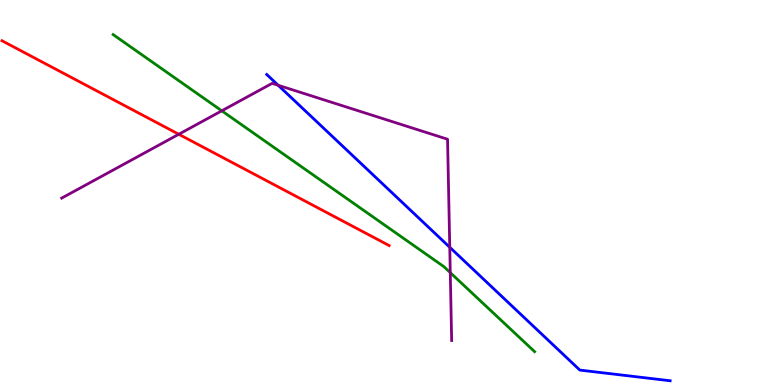[{'lines': ['blue', 'red'], 'intersections': []}, {'lines': ['green', 'red'], 'intersections': []}, {'lines': ['purple', 'red'], 'intersections': [{'x': 2.31, 'y': 6.51}]}, {'lines': ['blue', 'green'], 'intersections': []}, {'lines': ['blue', 'purple'], 'intersections': [{'x': 3.59, 'y': 7.79}, {'x': 5.8, 'y': 3.58}]}, {'lines': ['green', 'purple'], 'intersections': [{'x': 2.86, 'y': 7.12}, {'x': 5.81, 'y': 2.92}]}]